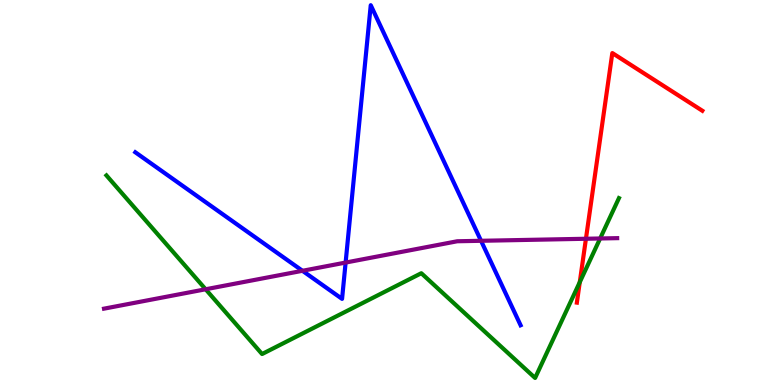[{'lines': ['blue', 'red'], 'intersections': []}, {'lines': ['green', 'red'], 'intersections': [{'x': 7.48, 'y': 2.67}]}, {'lines': ['purple', 'red'], 'intersections': [{'x': 7.56, 'y': 3.8}]}, {'lines': ['blue', 'green'], 'intersections': []}, {'lines': ['blue', 'purple'], 'intersections': [{'x': 3.9, 'y': 2.97}, {'x': 4.46, 'y': 3.18}, {'x': 6.21, 'y': 3.75}]}, {'lines': ['green', 'purple'], 'intersections': [{'x': 2.65, 'y': 2.49}, {'x': 7.74, 'y': 3.81}]}]